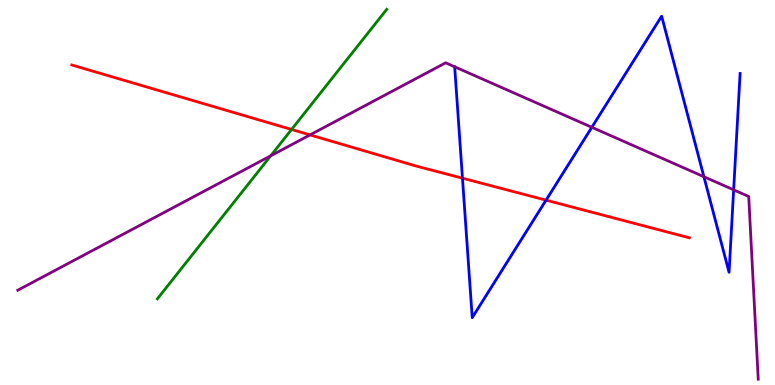[{'lines': ['blue', 'red'], 'intersections': [{'x': 5.97, 'y': 5.37}, {'x': 7.05, 'y': 4.8}]}, {'lines': ['green', 'red'], 'intersections': [{'x': 3.76, 'y': 6.64}]}, {'lines': ['purple', 'red'], 'intersections': [{'x': 4.0, 'y': 6.5}]}, {'lines': ['blue', 'green'], 'intersections': []}, {'lines': ['blue', 'purple'], 'intersections': [{'x': 7.64, 'y': 6.69}, {'x': 9.08, 'y': 5.41}, {'x': 9.47, 'y': 5.07}]}, {'lines': ['green', 'purple'], 'intersections': [{'x': 3.49, 'y': 5.95}]}]